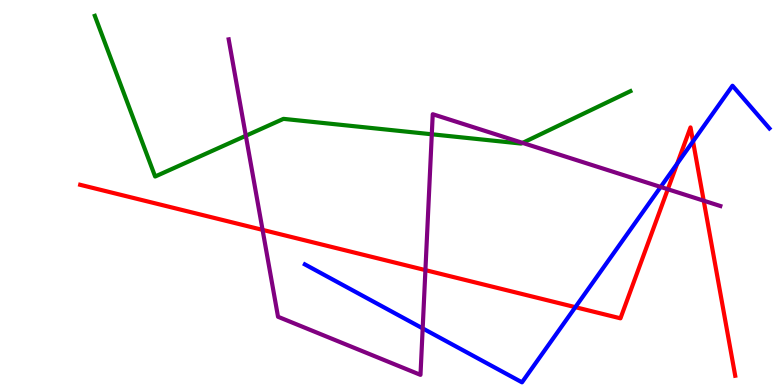[{'lines': ['blue', 'red'], 'intersections': [{'x': 7.42, 'y': 2.02}, {'x': 8.74, 'y': 5.75}, {'x': 8.94, 'y': 6.33}]}, {'lines': ['green', 'red'], 'intersections': []}, {'lines': ['purple', 'red'], 'intersections': [{'x': 3.39, 'y': 4.03}, {'x': 5.49, 'y': 2.98}, {'x': 8.62, 'y': 5.08}, {'x': 9.08, 'y': 4.79}]}, {'lines': ['blue', 'green'], 'intersections': []}, {'lines': ['blue', 'purple'], 'intersections': [{'x': 5.45, 'y': 1.47}, {'x': 8.52, 'y': 5.14}]}, {'lines': ['green', 'purple'], 'intersections': [{'x': 3.17, 'y': 6.47}, {'x': 5.57, 'y': 6.51}, {'x': 6.74, 'y': 6.29}]}]